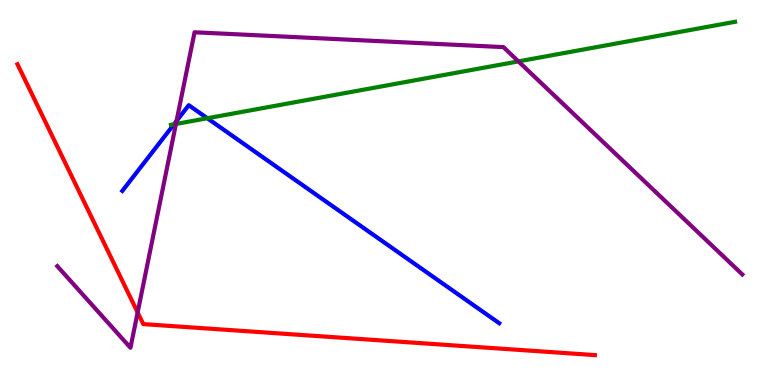[{'lines': ['blue', 'red'], 'intersections': []}, {'lines': ['green', 'red'], 'intersections': []}, {'lines': ['purple', 'red'], 'intersections': [{'x': 1.78, 'y': 1.88}]}, {'lines': ['blue', 'green'], 'intersections': [{'x': 2.24, 'y': 6.77}, {'x': 2.68, 'y': 6.93}]}, {'lines': ['blue', 'purple'], 'intersections': [{'x': 2.28, 'y': 6.86}]}, {'lines': ['green', 'purple'], 'intersections': [{'x': 2.27, 'y': 6.78}, {'x': 6.69, 'y': 8.41}]}]